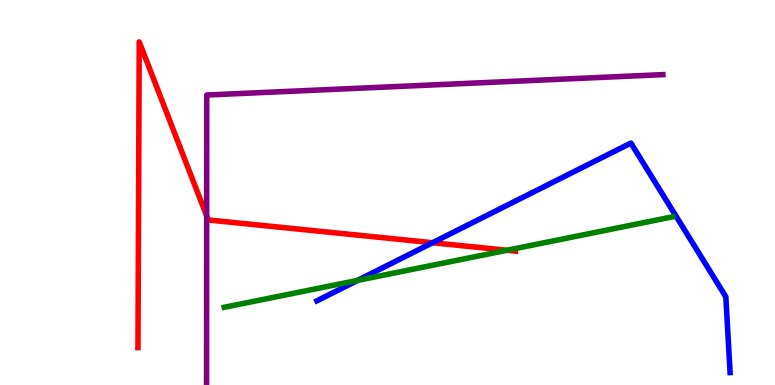[{'lines': ['blue', 'red'], 'intersections': [{'x': 5.58, 'y': 3.7}]}, {'lines': ['green', 'red'], 'intersections': [{'x': 6.54, 'y': 3.5}]}, {'lines': ['purple', 'red'], 'intersections': [{'x': 2.67, 'y': 4.39}]}, {'lines': ['blue', 'green'], 'intersections': [{'x': 4.61, 'y': 2.72}]}, {'lines': ['blue', 'purple'], 'intersections': []}, {'lines': ['green', 'purple'], 'intersections': []}]